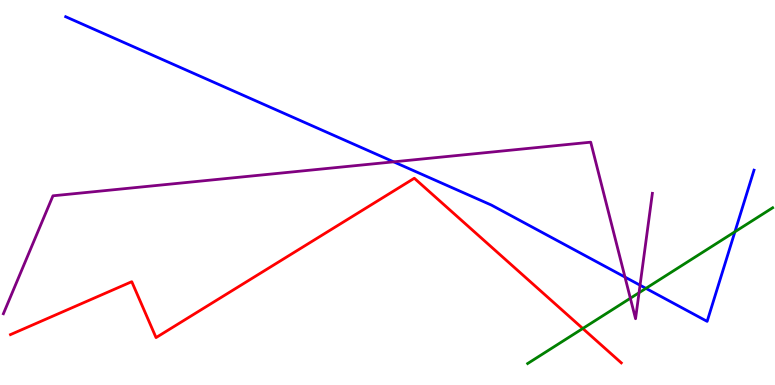[{'lines': ['blue', 'red'], 'intersections': []}, {'lines': ['green', 'red'], 'intersections': [{'x': 7.52, 'y': 1.47}]}, {'lines': ['purple', 'red'], 'intersections': []}, {'lines': ['blue', 'green'], 'intersections': [{'x': 8.33, 'y': 2.51}, {'x': 9.48, 'y': 3.98}]}, {'lines': ['blue', 'purple'], 'intersections': [{'x': 5.08, 'y': 5.8}, {'x': 8.06, 'y': 2.8}, {'x': 8.26, 'y': 2.59}]}, {'lines': ['green', 'purple'], 'intersections': [{'x': 8.13, 'y': 2.25}, {'x': 8.25, 'y': 2.4}]}]